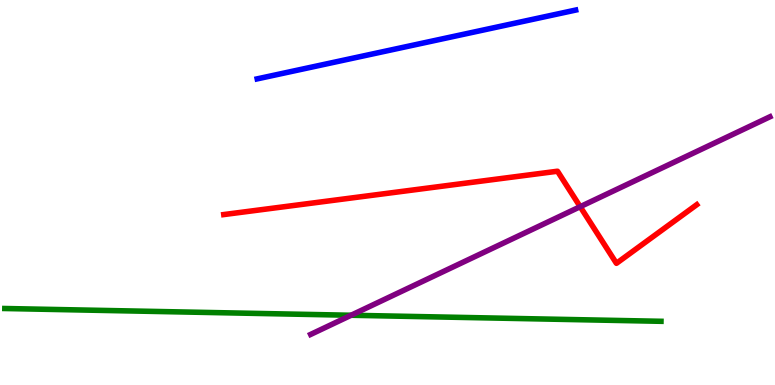[{'lines': ['blue', 'red'], 'intersections': []}, {'lines': ['green', 'red'], 'intersections': []}, {'lines': ['purple', 'red'], 'intersections': [{'x': 7.49, 'y': 4.63}]}, {'lines': ['blue', 'green'], 'intersections': []}, {'lines': ['blue', 'purple'], 'intersections': []}, {'lines': ['green', 'purple'], 'intersections': [{'x': 4.53, 'y': 1.81}]}]